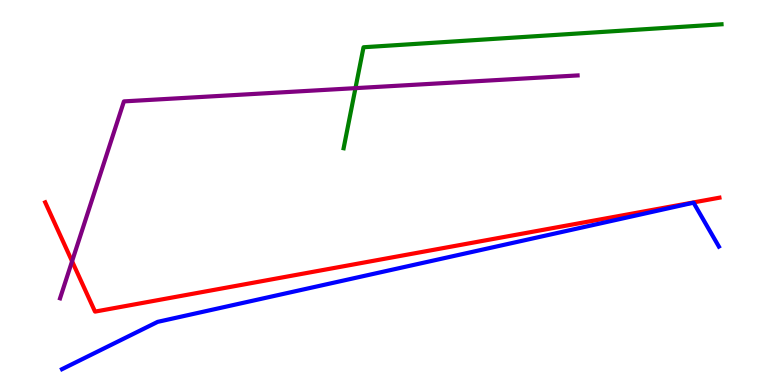[{'lines': ['blue', 'red'], 'intersections': []}, {'lines': ['green', 'red'], 'intersections': []}, {'lines': ['purple', 'red'], 'intersections': [{'x': 0.93, 'y': 3.21}]}, {'lines': ['blue', 'green'], 'intersections': []}, {'lines': ['blue', 'purple'], 'intersections': []}, {'lines': ['green', 'purple'], 'intersections': [{'x': 4.59, 'y': 7.71}]}]